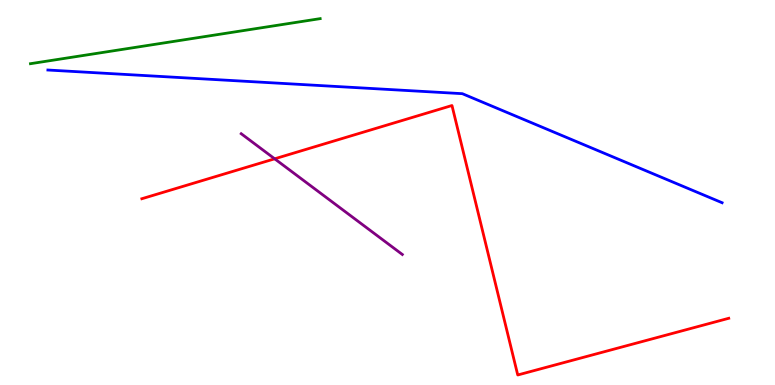[{'lines': ['blue', 'red'], 'intersections': []}, {'lines': ['green', 'red'], 'intersections': []}, {'lines': ['purple', 'red'], 'intersections': [{'x': 3.54, 'y': 5.88}]}, {'lines': ['blue', 'green'], 'intersections': []}, {'lines': ['blue', 'purple'], 'intersections': []}, {'lines': ['green', 'purple'], 'intersections': []}]